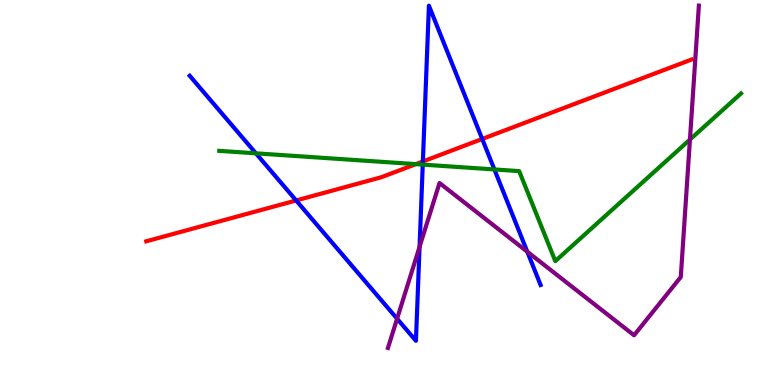[{'lines': ['blue', 'red'], 'intersections': [{'x': 3.82, 'y': 4.79}, {'x': 5.46, 'y': 5.81}, {'x': 6.22, 'y': 6.39}]}, {'lines': ['green', 'red'], 'intersections': [{'x': 5.37, 'y': 5.74}]}, {'lines': ['purple', 'red'], 'intersections': []}, {'lines': ['blue', 'green'], 'intersections': [{'x': 3.3, 'y': 6.02}, {'x': 5.45, 'y': 5.72}, {'x': 6.38, 'y': 5.6}]}, {'lines': ['blue', 'purple'], 'intersections': [{'x': 5.12, 'y': 1.72}, {'x': 5.41, 'y': 3.59}, {'x': 6.8, 'y': 3.46}]}, {'lines': ['green', 'purple'], 'intersections': [{'x': 8.9, 'y': 6.37}]}]